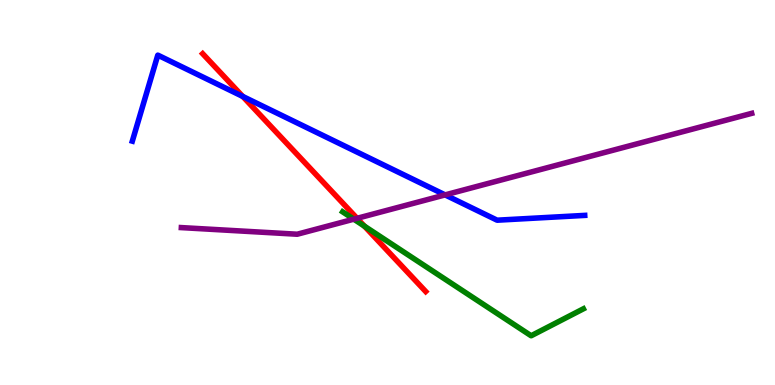[{'lines': ['blue', 'red'], 'intersections': [{'x': 3.13, 'y': 7.49}]}, {'lines': ['green', 'red'], 'intersections': [{'x': 4.7, 'y': 4.13}]}, {'lines': ['purple', 'red'], 'intersections': [{'x': 4.61, 'y': 4.33}]}, {'lines': ['blue', 'green'], 'intersections': []}, {'lines': ['blue', 'purple'], 'intersections': [{'x': 5.74, 'y': 4.94}]}, {'lines': ['green', 'purple'], 'intersections': [{'x': 4.57, 'y': 4.31}]}]